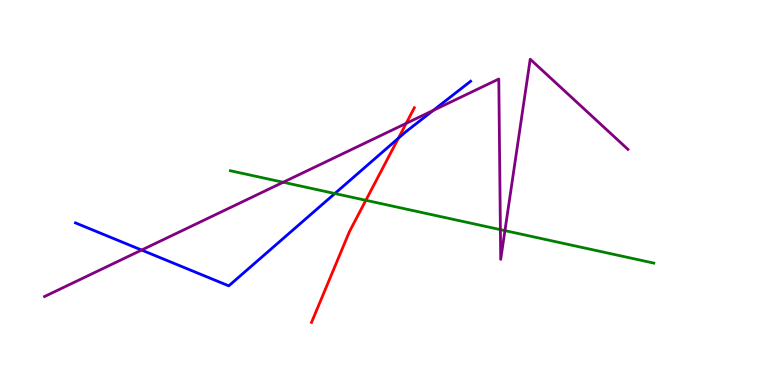[{'lines': ['blue', 'red'], 'intersections': [{'x': 5.14, 'y': 6.41}]}, {'lines': ['green', 'red'], 'intersections': [{'x': 4.72, 'y': 4.8}]}, {'lines': ['purple', 'red'], 'intersections': [{'x': 5.24, 'y': 6.8}]}, {'lines': ['blue', 'green'], 'intersections': [{'x': 4.32, 'y': 4.97}]}, {'lines': ['blue', 'purple'], 'intersections': [{'x': 1.83, 'y': 3.51}, {'x': 5.59, 'y': 7.13}]}, {'lines': ['green', 'purple'], 'intersections': [{'x': 3.65, 'y': 5.27}, {'x': 6.46, 'y': 4.04}, {'x': 6.52, 'y': 4.01}]}]